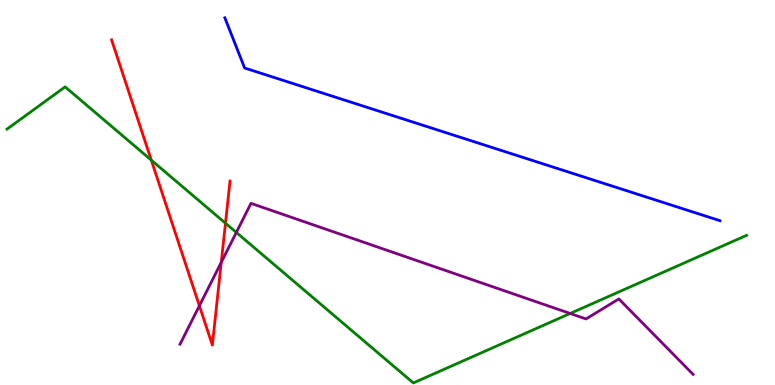[{'lines': ['blue', 'red'], 'intersections': []}, {'lines': ['green', 'red'], 'intersections': [{'x': 1.95, 'y': 5.84}, {'x': 2.91, 'y': 4.2}]}, {'lines': ['purple', 'red'], 'intersections': [{'x': 2.57, 'y': 2.06}, {'x': 2.85, 'y': 3.19}]}, {'lines': ['blue', 'green'], 'intersections': []}, {'lines': ['blue', 'purple'], 'intersections': []}, {'lines': ['green', 'purple'], 'intersections': [{'x': 3.05, 'y': 3.96}, {'x': 7.36, 'y': 1.86}]}]